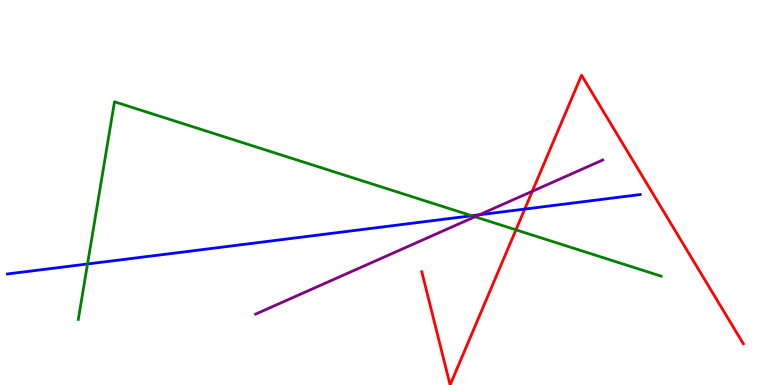[{'lines': ['blue', 'red'], 'intersections': [{'x': 6.77, 'y': 4.57}]}, {'lines': ['green', 'red'], 'intersections': [{'x': 6.66, 'y': 4.03}]}, {'lines': ['purple', 'red'], 'intersections': [{'x': 6.87, 'y': 5.03}]}, {'lines': ['blue', 'green'], 'intersections': [{'x': 1.13, 'y': 3.14}, {'x': 6.09, 'y': 4.4}]}, {'lines': ['blue', 'purple'], 'intersections': [{'x': 6.19, 'y': 4.42}]}, {'lines': ['green', 'purple'], 'intersections': [{'x': 6.13, 'y': 4.37}]}]